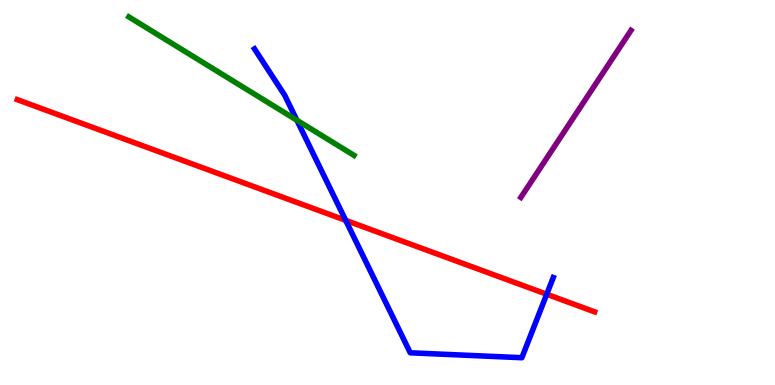[{'lines': ['blue', 'red'], 'intersections': [{'x': 4.46, 'y': 4.28}, {'x': 7.05, 'y': 2.36}]}, {'lines': ['green', 'red'], 'intersections': []}, {'lines': ['purple', 'red'], 'intersections': []}, {'lines': ['blue', 'green'], 'intersections': [{'x': 3.83, 'y': 6.88}]}, {'lines': ['blue', 'purple'], 'intersections': []}, {'lines': ['green', 'purple'], 'intersections': []}]